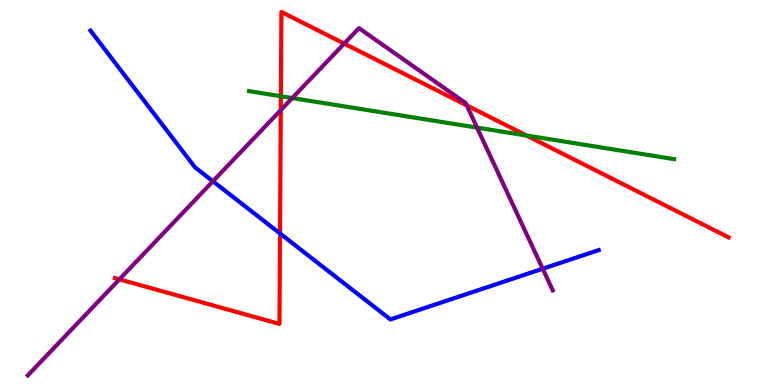[{'lines': ['blue', 'red'], 'intersections': [{'x': 3.61, 'y': 3.94}]}, {'lines': ['green', 'red'], 'intersections': [{'x': 3.62, 'y': 7.5}, {'x': 6.79, 'y': 6.48}]}, {'lines': ['purple', 'red'], 'intersections': [{'x': 1.54, 'y': 2.74}, {'x': 3.62, 'y': 7.14}, {'x': 4.44, 'y': 8.87}, {'x': 6.02, 'y': 7.26}]}, {'lines': ['blue', 'green'], 'intersections': []}, {'lines': ['blue', 'purple'], 'intersections': [{'x': 2.75, 'y': 5.29}, {'x': 7.0, 'y': 3.02}]}, {'lines': ['green', 'purple'], 'intersections': [{'x': 3.77, 'y': 7.45}, {'x': 6.16, 'y': 6.69}]}]